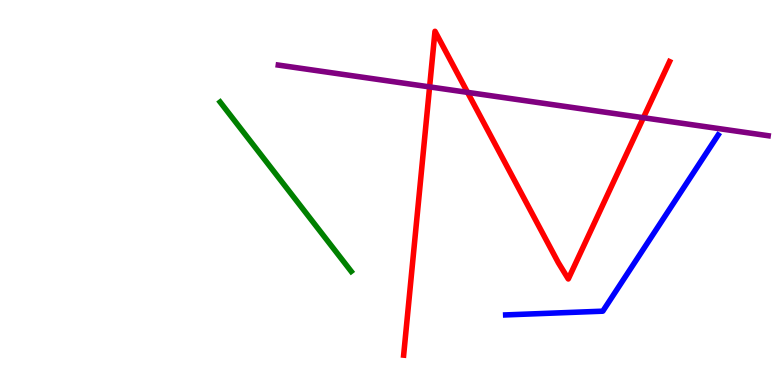[{'lines': ['blue', 'red'], 'intersections': []}, {'lines': ['green', 'red'], 'intersections': []}, {'lines': ['purple', 'red'], 'intersections': [{'x': 5.54, 'y': 7.74}, {'x': 6.03, 'y': 7.6}, {'x': 8.3, 'y': 6.94}]}, {'lines': ['blue', 'green'], 'intersections': []}, {'lines': ['blue', 'purple'], 'intersections': []}, {'lines': ['green', 'purple'], 'intersections': []}]